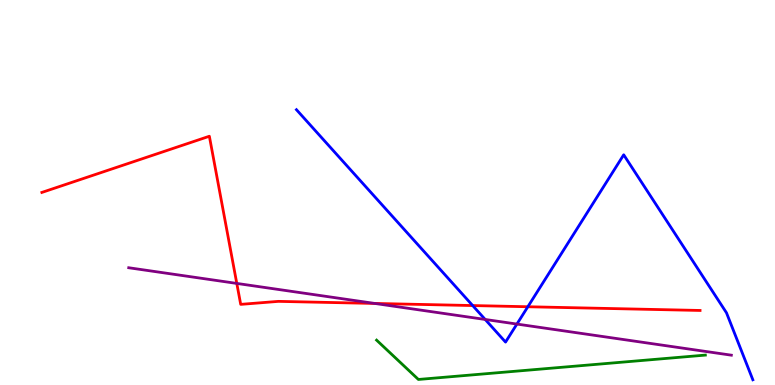[{'lines': ['blue', 'red'], 'intersections': [{'x': 6.1, 'y': 2.06}, {'x': 6.81, 'y': 2.03}]}, {'lines': ['green', 'red'], 'intersections': []}, {'lines': ['purple', 'red'], 'intersections': [{'x': 3.06, 'y': 2.64}, {'x': 4.84, 'y': 2.12}]}, {'lines': ['blue', 'green'], 'intersections': []}, {'lines': ['blue', 'purple'], 'intersections': [{'x': 6.26, 'y': 1.7}, {'x': 6.67, 'y': 1.58}]}, {'lines': ['green', 'purple'], 'intersections': []}]